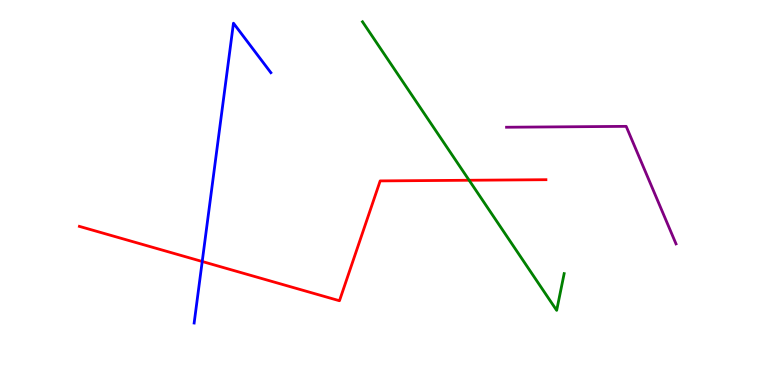[{'lines': ['blue', 'red'], 'intersections': [{'x': 2.61, 'y': 3.21}]}, {'lines': ['green', 'red'], 'intersections': [{'x': 6.05, 'y': 5.32}]}, {'lines': ['purple', 'red'], 'intersections': []}, {'lines': ['blue', 'green'], 'intersections': []}, {'lines': ['blue', 'purple'], 'intersections': []}, {'lines': ['green', 'purple'], 'intersections': []}]